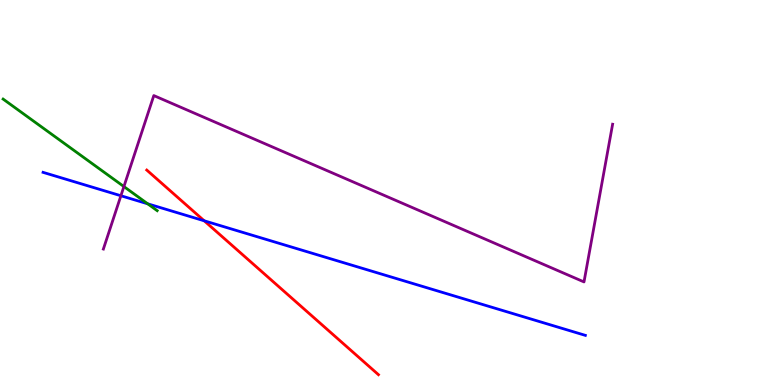[{'lines': ['blue', 'red'], 'intersections': [{'x': 2.63, 'y': 4.27}]}, {'lines': ['green', 'red'], 'intersections': []}, {'lines': ['purple', 'red'], 'intersections': []}, {'lines': ['blue', 'green'], 'intersections': [{'x': 1.91, 'y': 4.71}]}, {'lines': ['blue', 'purple'], 'intersections': [{'x': 1.56, 'y': 4.92}]}, {'lines': ['green', 'purple'], 'intersections': [{'x': 1.6, 'y': 5.15}]}]